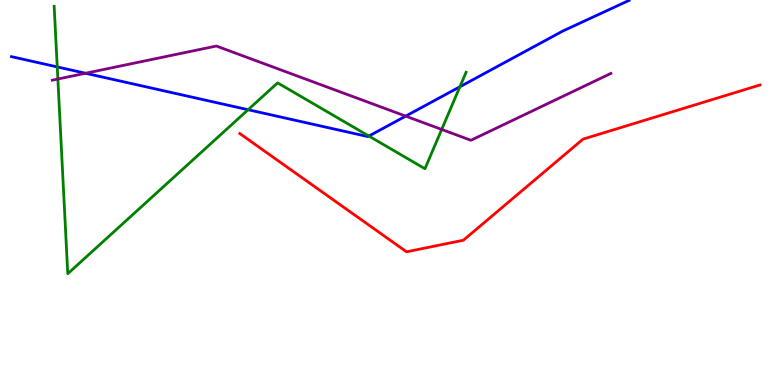[{'lines': ['blue', 'red'], 'intersections': []}, {'lines': ['green', 'red'], 'intersections': []}, {'lines': ['purple', 'red'], 'intersections': []}, {'lines': ['blue', 'green'], 'intersections': [{'x': 0.739, 'y': 8.26}, {'x': 3.2, 'y': 7.15}, {'x': 4.76, 'y': 6.47}, {'x': 5.93, 'y': 7.75}]}, {'lines': ['blue', 'purple'], 'intersections': [{'x': 1.1, 'y': 8.1}, {'x': 5.23, 'y': 6.98}]}, {'lines': ['green', 'purple'], 'intersections': [{'x': 0.747, 'y': 7.95}, {'x': 5.7, 'y': 6.64}]}]